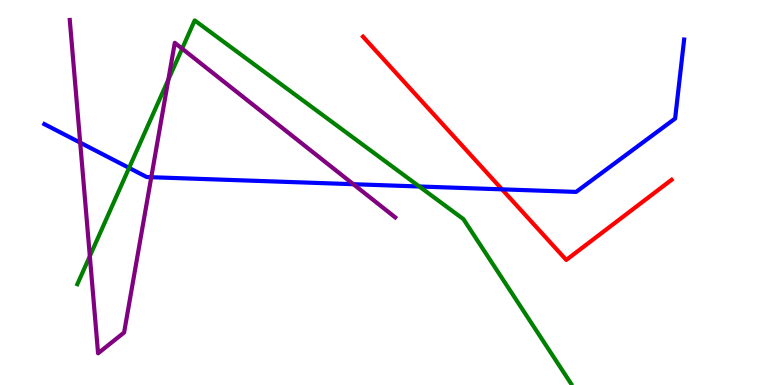[{'lines': ['blue', 'red'], 'intersections': [{'x': 6.48, 'y': 5.08}]}, {'lines': ['green', 'red'], 'intersections': []}, {'lines': ['purple', 'red'], 'intersections': []}, {'lines': ['blue', 'green'], 'intersections': [{'x': 1.67, 'y': 5.64}, {'x': 5.41, 'y': 5.16}]}, {'lines': ['blue', 'purple'], 'intersections': [{'x': 1.03, 'y': 6.3}, {'x': 1.95, 'y': 5.4}, {'x': 4.56, 'y': 5.22}]}, {'lines': ['green', 'purple'], 'intersections': [{'x': 1.16, 'y': 3.35}, {'x': 2.17, 'y': 7.93}, {'x': 2.35, 'y': 8.74}]}]